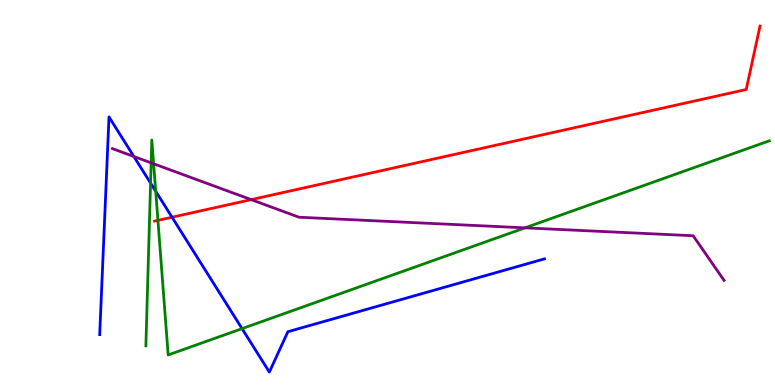[{'lines': ['blue', 'red'], 'intersections': [{'x': 2.22, 'y': 4.36}]}, {'lines': ['green', 'red'], 'intersections': [{'x': 2.04, 'y': 4.28}]}, {'lines': ['purple', 'red'], 'intersections': [{'x': 3.24, 'y': 4.81}]}, {'lines': ['blue', 'green'], 'intersections': [{'x': 1.94, 'y': 5.24}, {'x': 2.01, 'y': 5.03}, {'x': 3.12, 'y': 1.46}]}, {'lines': ['blue', 'purple'], 'intersections': [{'x': 1.73, 'y': 5.94}]}, {'lines': ['green', 'purple'], 'intersections': [{'x': 1.95, 'y': 5.77}, {'x': 1.98, 'y': 5.75}, {'x': 6.77, 'y': 4.08}]}]